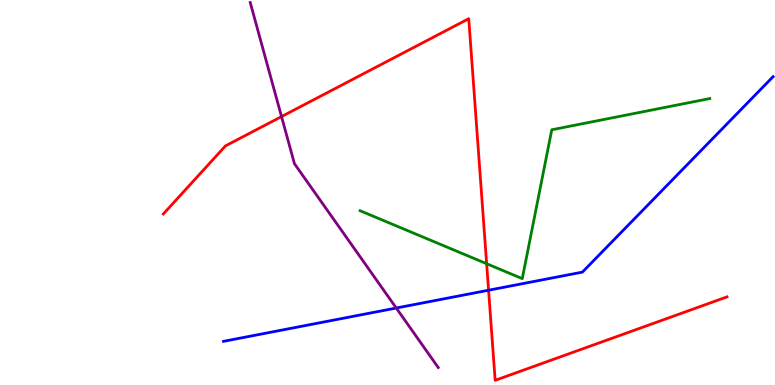[{'lines': ['blue', 'red'], 'intersections': [{'x': 6.3, 'y': 2.46}]}, {'lines': ['green', 'red'], 'intersections': [{'x': 6.28, 'y': 3.15}]}, {'lines': ['purple', 'red'], 'intersections': [{'x': 3.63, 'y': 6.97}]}, {'lines': ['blue', 'green'], 'intersections': []}, {'lines': ['blue', 'purple'], 'intersections': [{'x': 5.11, 'y': 2.0}]}, {'lines': ['green', 'purple'], 'intersections': []}]